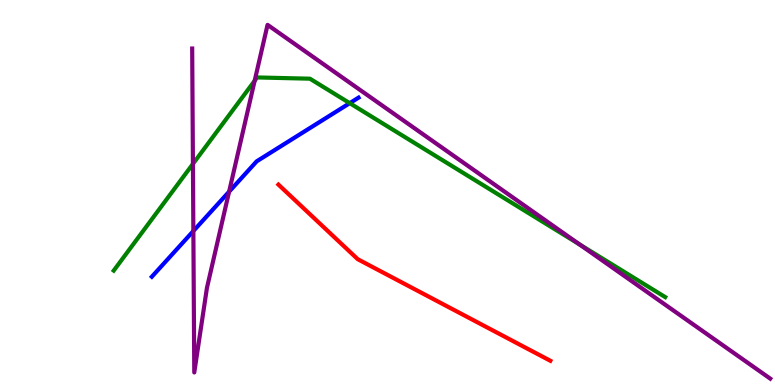[{'lines': ['blue', 'red'], 'intersections': []}, {'lines': ['green', 'red'], 'intersections': []}, {'lines': ['purple', 'red'], 'intersections': []}, {'lines': ['blue', 'green'], 'intersections': [{'x': 4.51, 'y': 7.32}]}, {'lines': ['blue', 'purple'], 'intersections': [{'x': 2.49, 'y': 4.0}, {'x': 2.96, 'y': 5.02}]}, {'lines': ['green', 'purple'], 'intersections': [{'x': 2.49, 'y': 5.74}, {'x': 3.29, 'y': 7.9}, {'x': 7.48, 'y': 3.65}]}]